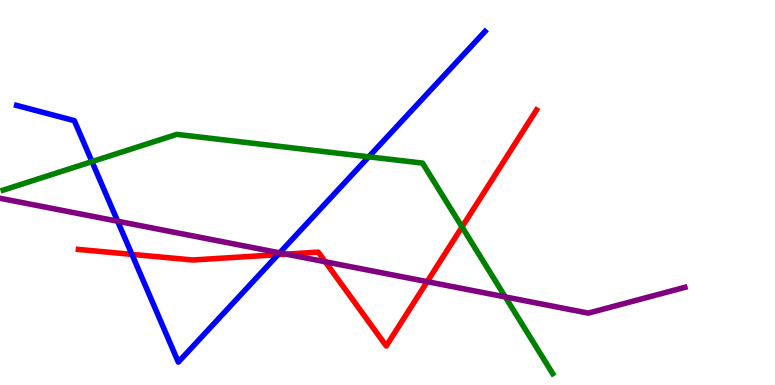[{'lines': ['blue', 'red'], 'intersections': [{'x': 1.7, 'y': 3.39}, {'x': 3.59, 'y': 3.39}]}, {'lines': ['green', 'red'], 'intersections': [{'x': 5.96, 'y': 4.1}]}, {'lines': ['purple', 'red'], 'intersections': [{'x': 3.69, 'y': 3.4}, {'x': 4.2, 'y': 3.2}, {'x': 5.51, 'y': 2.68}]}, {'lines': ['blue', 'green'], 'intersections': [{'x': 1.19, 'y': 5.8}, {'x': 4.76, 'y': 5.93}]}, {'lines': ['blue', 'purple'], 'intersections': [{'x': 1.52, 'y': 4.25}, {'x': 3.61, 'y': 3.43}]}, {'lines': ['green', 'purple'], 'intersections': [{'x': 6.52, 'y': 2.29}]}]